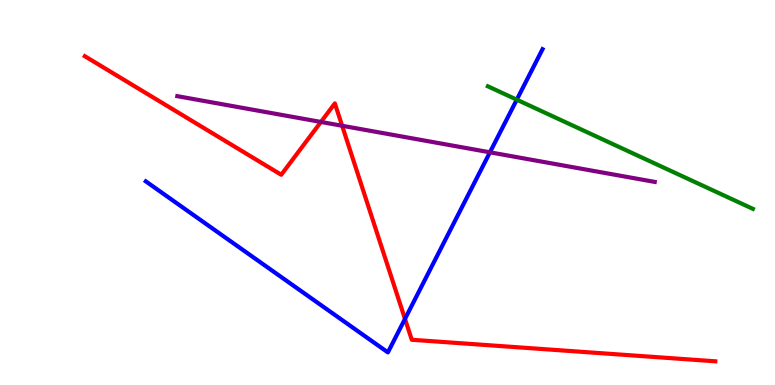[{'lines': ['blue', 'red'], 'intersections': [{'x': 5.23, 'y': 1.72}]}, {'lines': ['green', 'red'], 'intersections': []}, {'lines': ['purple', 'red'], 'intersections': [{'x': 4.14, 'y': 6.83}, {'x': 4.41, 'y': 6.73}]}, {'lines': ['blue', 'green'], 'intersections': [{'x': 6.67, 'y': 7.41}]}, {'lines': ['blue', 'purple'], 'intersections': [{'x': 6.32, 'y': 6.04}]}, {'lines': ['green', 'purple'], 'intersections': []}]